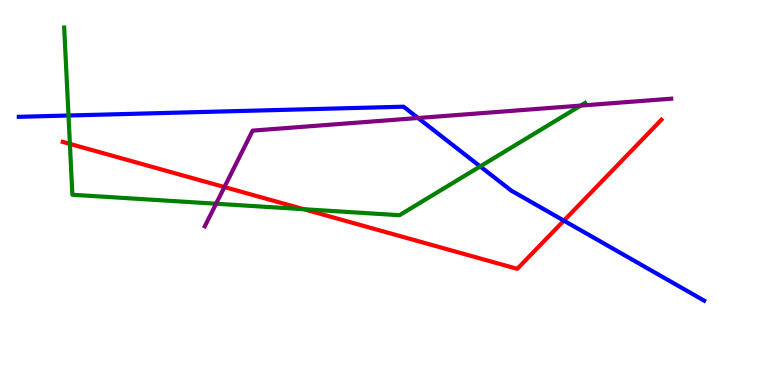[{'lines': ['blue', 'red'], 'intersections': [{'x': 7.28, 'y': 4.27}]}, {'lines': ['green', 'red'], 'intersections': [{'x': 0.902, 'y': 6.26}, {'x': 3.92, 'y': 4.57}]}, {'lines': ['purple', 'red'], 'intersections': [{'x': 2.9, 'y': 5.14}]}, {'lines': ['blue', 'green'], 'intersections': [{'x': 0.884, 'y': 7.0}, {'x': 6.2, 'y': 5.68}]}, {'lines': ['blue', 'purple'], 'intersections': [{'x': 5.39, 'y': 6.94}]}, {'lines': ['green', 'purple'], 'intersections': [{'x': 2.79, 'y': 4.71}, {'x': 7.49, 'y': 7.26}]}]